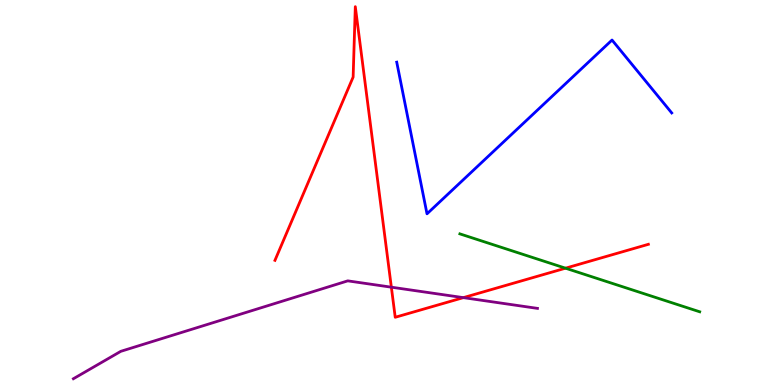[{'lines': ['blue', 'red'], 'intersections': []}, {'lines': ['green', 'red'], 'intersections': [{'x': 7.3, 'y': 3.03}]}, {'lines': ['purple', 'red'], 'intersections': [{'x': 5.05, 'y': 2.54}, {'x': 5.98, 'y': 2.27}]}, {'lines': ['blue', 'green'], 'intersections': []}, {'lines': ['blue', 'purple'], 'intersections': []}, {'lines': ['green', 'purple'], 'intersections': []}]